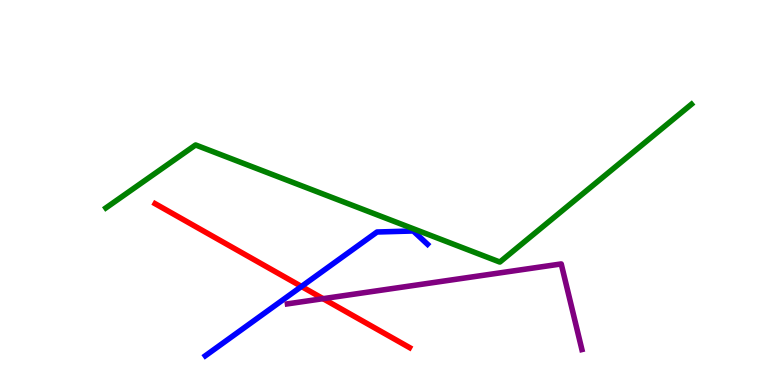[{'lines': ['blue', 'red'], 'intersections': [{'x': 3.89, 'y': 2.56}]}, {'lines': ['green', 'red'], 'intersections': []}, {'lines': ['purple', 'red'], 'intersections': [{'x': 4.17, 'y': 2.24}]}, {'lines': ['blue', 'green'], 'intersections': []}, {'lines': ['blue', 'purple'], 'intersections': []}, {'lines': ['green', 'purple'], 'intersections': []}]